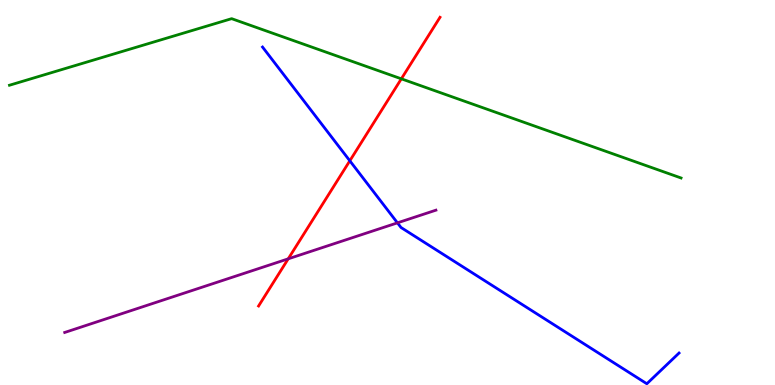[{'lines': ['blue', 'red'], 'intersections': [{'x': 4.51, 'y': 5.82}]}, {'lines': ['green', 'red'], 'intersections': [{'x': 5.18, 'y': 7.95}]}, {'lines': ['purple', 'red'], 'intersections': [{'x': 3.72, 'y': 3.28}]}, {'lines': ['blue', 'green'], 'intersections': []}, {'lines': ['blue', 'purple'], 'intersections': [{'x': 5.13, 'y': 4.21}]}, {'lines': ['green', 'purple'], 'intersections': []}]